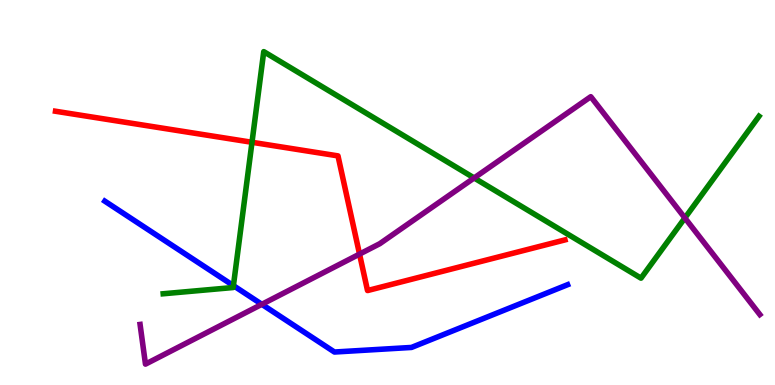[{'lines': ['blue', 'red'], 'intersections': []}, {'lines': ['green', 'red'], 'intersections': [{'x': 3.25, 'y': 6.3}]}, {'lines': ['purple', 'red'], 'intersections': [{'x': 4.64, 'y': 3.4}]}, {'lines': ['blue', 'green'], 'intersections': [{'x': 3.01, 'y': 2.58}]}, {'lines': ['blue', 'purple'], 'intersections': [{'x': 3.38, 'y': 2.1}]}, {'lines': ['green', 'purple'], 'intersections': [{'x': 6.12, 'y': 5.38}, {'x': 8.84, 'y': 4.34}]}]